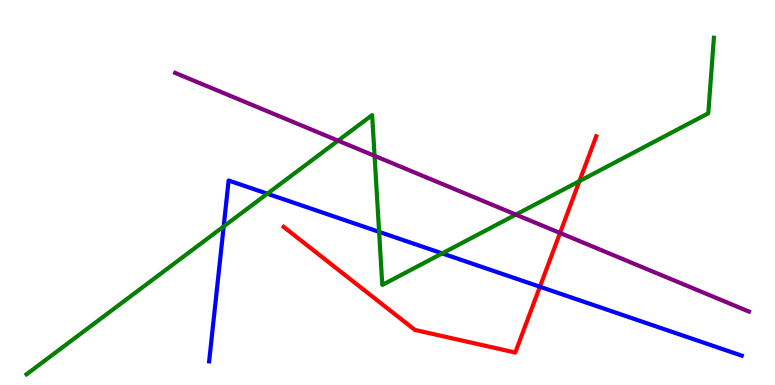[{'lines': ['blue', 'red'], 'intersections': [{'x': 6.97, 'y': 2.55}]}, {'lines': ['green', 'red'], 'intersections': [{'x': 7.48, 'y': 5.29}]}, {'lines': ['purple', 'red'], 'intersections': [{'x': 7.23, 'y': 3.95}]}, {'lines': ['blue', 'green'], 'intersections': [{'x': 2.89, 'y': 4.12}, {'x': 3.45, 'y': 4.97}, {'x': 4.89, 'y': 3.98}, {'x': 5.71, 'y': 3.42}]}, {'lines': ['blue', 'purple'], 'intersections': []}, {'lines': ['green', 'purple'], 'intersections': [{'x': 4.36, 'y': 6.35}, {'x': 4.83, 'y': 5.95}, {'x': 6.66, 'y': 4.43}]}]